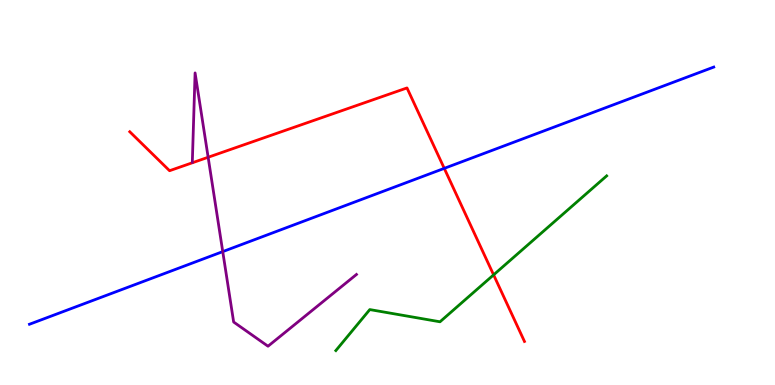[{'lines': ['blue', 'red'], 'intersections': [{'x': 5.73, 'y': 5.63}]}, {'lines': ['green', 'red'], 'intersections': [{'x': 6.37, 'y': 2.86}]}, {'lines': ['purple', 'red'], 'intersections': [{'x': 2.69, 'y': 5.92}]}, {'lines': ['blue', 'green'], 'intersections': []}, {'lines': ['blue', 'purple'], 'intersections': [{'x': 2.87, 'y': 3.46}]}, {'lines': ['green', 'purple'], 'intersections': []}]